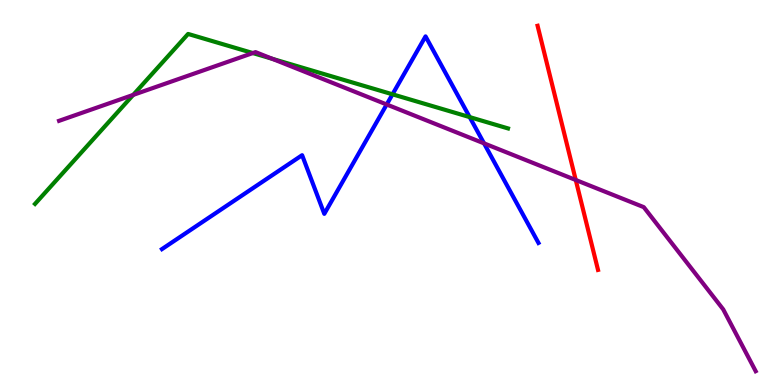[{'lines': ['blue', 'red'], 'intersections': []}, {'lines': ['green', 'red'], 'intersections': []}, {'lines': ['purple', 'red'], 'intersections': [{'x': 7.43, 'y': 5.33}]}, {'lines': ['blue', 'green'], 'intersections': [{'x': 5.06, 'y': 7.55}, {'x': 6.06, 'y': 6.96}]}, {'lines': ['blue', 'purple'], 'intersections': [{'x': 4.99, 'y': 7.29}, {'x': 6.25, 'y': 6.28}]}, {'lines': ['green', 'purple'], 'intersections': [{'x': 1.72, 'y': 7.53}, {'x': 3.26, 'y': 8.62}, {'x': 3.51, 'y': 8.47}]}]